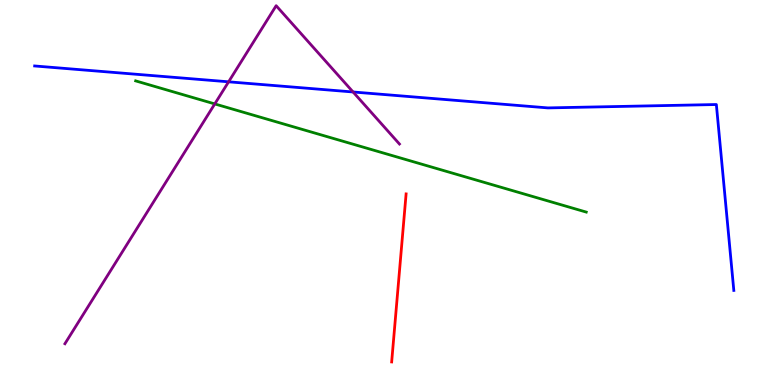[{'lines': ['blue', 'red'], 'intersections': []}, {'lines': ['green', 'red'], 'intersections': []}, {'lines': ['purple', 'red'], 'intersections': []}, {'lines': ['blue', 'green'], 'intersections': []}, {'lines': ['blue', 'purple'], 'intersections': [{'x': 2.95, 'y': 7.88}, {'x': 4.56, 'y': 7.61}]}, {'lines': ['green', 'purple'], 'intersections': [{'x': 2.77, 'y': 7.3}]}]